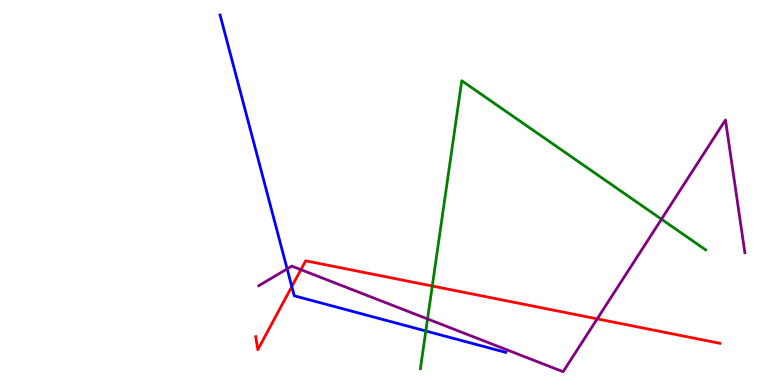[{'lines': ['blue', 'red'], 'intersections': [{'x': 3.77, 'y': 2.56}]}, {'lines': ['green', 'red'], 'intersections': [{'x': 5.58, 'y': 2.57}]}, {'lines': ['purple', 'red'], 'intersections': [{'x': 3.88, 'y': 3.0}, {'x': 7.71, 'y': 1.72}]}, {'lines': ['blue', 'green'], 'intersections': [{'x': 5.49, 'y': 1.4}]}, {'lines': ['blue', 'purple'], 'intersections': [{'x': 3.71, 'y': 3.02}]}, {'lines': ['green', 'purple'], 'intersections': [{'x': 5.52, 'y': 1.72}, {'x': 8.54, 'y': 4.31}]}]